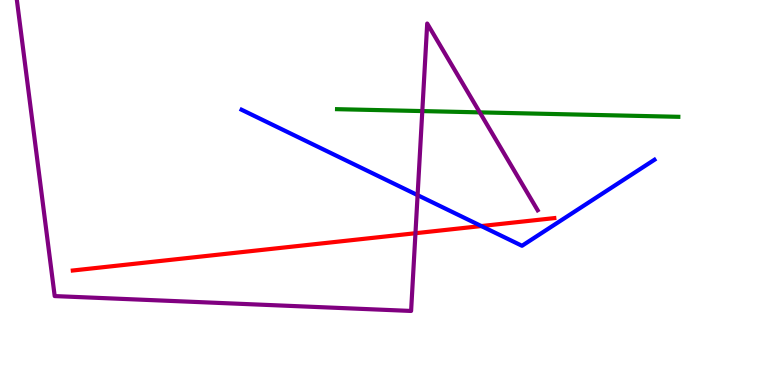[{'lines': ['blue', 'red'], 'intersections': [{'x': 6.21, 'y': 4.13}]}, {'lines': ['green', 'red'], 'intersections': []}, {'lines': ['purple', 'red'], 'intersections': [{'x': 5.36, 'y': 3.94}]}, {'lines': ['blue', 'green'], 'intersections': []}, {'lines': ['blue', 'purple'], 'intersections': [{'x': 5.39, 'y': 4.93}]}, {'lines': ['green', 'purple'], 'intersections': [{'x': 5.45, 'y': 7.11}, {'x': 6.19, 'y': 7.08}]}]